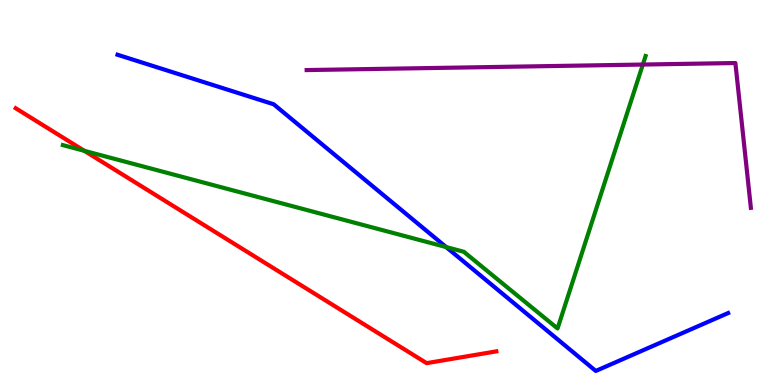[{'lines': ['blue', 'red'], 'intersections': []}, {'lines': ['green', 'red'], 'intersections': [{'x': 1.09, 'y': 6.08}]}, {'lines': ['purple', 'red'], 'intersections': []}, {'lines': ['blue', 'green'], 'intersections': [{'x': 5.76, 'y': 3.58}]}, {'lines': ['blue', 'purple'], 'intersections': []}, {'lines': ['green', 'purple'], 'intersections': [{'x': 8.29, 'y': 8.32}]}]